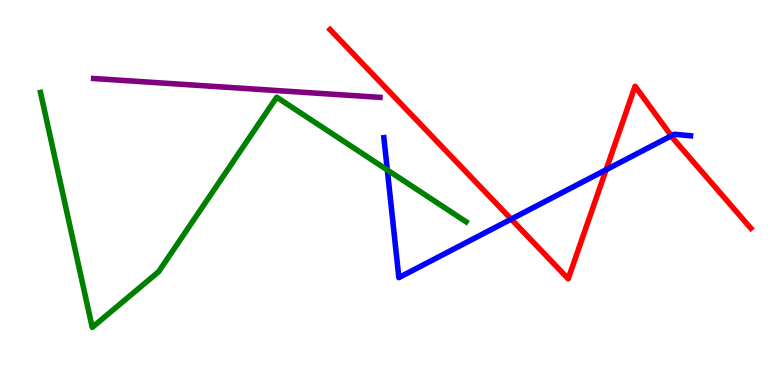[{'lines': ['blue', 'red'], 'intersections': [{'x': 6.6, 'y': 4.31}, {'x': 7.82, 'y': 5.59}, {'x': 8.66, 'y': 6.47}]}, {'lines': ['green', 'red'], 'intersections': []}, {'lines': ['purple', 'red'], 'intersections': []}, {'lines': ['blue', 'green'], 'intersections': [{'x': 5.0, 'y': 5.58}]}, {'lines': ['blue', 'purple'], 'intersections': []}, {'lines': ['green', 'purple'], 'intersections': []}]